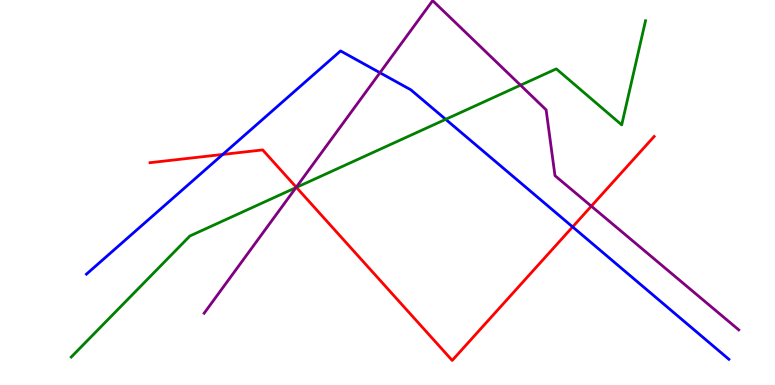[{'lines': ['blue', 'red'], 'intersections': [{'x': 2.87, 'y': 5.99}, {'x': 7.39, 'y': 4.11}]}, {'lines': ['green', 'red'], 'intersections': [{'x': 3.82, 'y': 5.13}]}, {'lines': ['purple', 'red'], 'intersections': [{'x': 3.82, 'y': 5.14}, {'x': 7.63, 'y': 4.65}]}, {'lines': ['blue', 'green'], 'intersections': [{'x': 5.75, 'y': 6.9}]}, {'lines': ['blue', 'purple'], 'intersections': [{'x': 4.9, 'y': 8.11}]}, {'lines': ['green', 'purple'], 'intersections': [{'x': 3.82, 'y': 5.13}, {'x': 6.72, 'y': 7.79}]}]